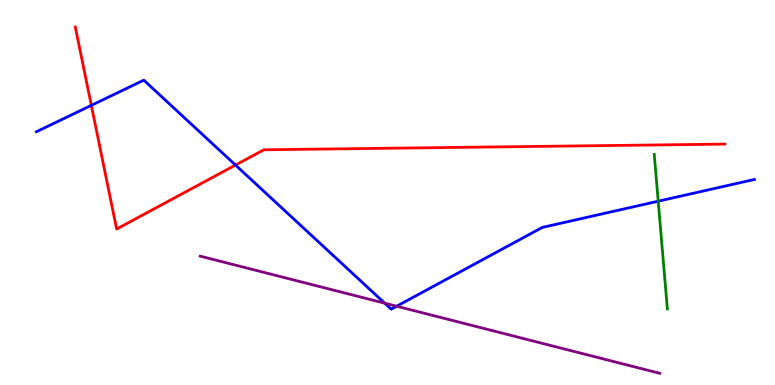[{'lines': ['blue', 'red'], 'intersections': [{'x': 1.18, 'y': 7.26}, {'x': 3.04, 'y': 5.71}]}, {'lines': ['green', 'red'], 'intersections': []}, {'lines': ['purple', 'red'], 'intersections': []}, {'lines': ['blue', 'green'], 'intersections': [{'x': 8.49, 'y': 4.77}]}, {'lines': ['blue', 'purple'], 'intersections': [{'x': 4.96, 'y': 2.13}, {'x': 5.12, 'y': 2.05}]}, {'lines': ['green', 'purple'], 'intersections': []}]